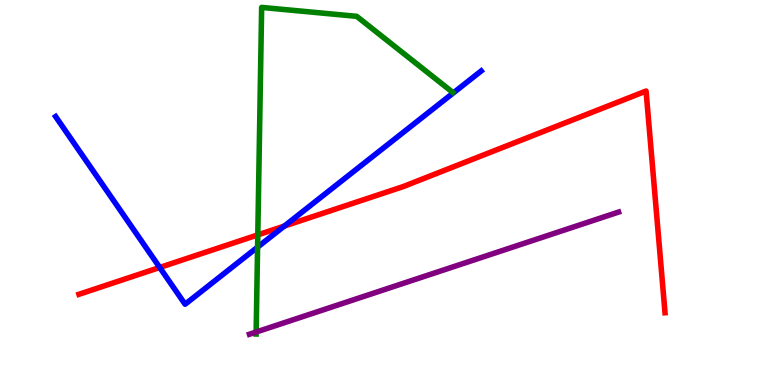[{'lines': ['blue', 'red'], 'intersections': [{'x': 2.06, 'y': 3.05}, {'x': 3.67, 'y': 4.13}]}, {'lines': ['green', 'red'], 'intersections': [{'x': 3.33, 'y': 3.9}]}, {'lines': ['purple', 'red'], 'intersections': []}, {'lines': ['blue', 'green'], 'intersections': [{'x': 3.32, 'y': 3.58}]}, {'lines': ['blue', 'purple'], 'intersections': []}, {'lines': ['green', 'purple'], 'intersections': [{'x': 3.31, 'y': 1.38}]}]